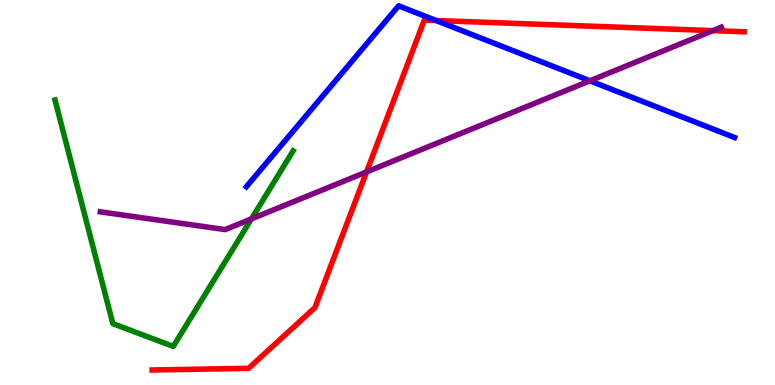[{'lines': ['blue', 'red'], 'intersections': [{'x': 5.63, 'y': 9.47}]}, {'lines': ['green', 'red'], 'intersections': []}, {'lines': ['purple', 'red'], 'intersections': [{'x': 4.73, 'y': 5.53}, {'x': 9.2, 'y': 9.2}]}, {'lines': ['blue', 'green'], 'intersections': []}, {'lines': ['blue', 'purple'], 'intersections': [{'x': 7.61, 'y': 7.9}]}, {'lines': ['green', 'purple'], 'intersections': [{'x': 3.24, 'y': 4.31}]}]